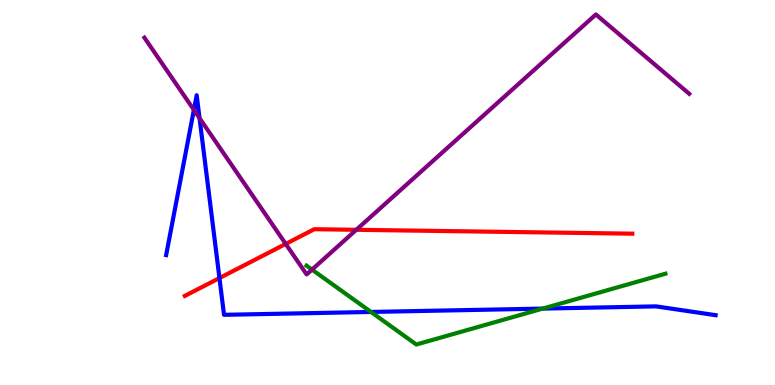[{'lines': ['blue', 'red'], 'intersections': [{'x': 2.83, 'y': 2.78}]}, {'lines': ['green', 'red'], 'intersections': []}, {'lines': ['purple', 'red'], 'intersections': [{'x': 3.69, 'y': 3.66}, {'x': 4.6, 'y': 4.03}]}, {'lines': ['blue', 'green'], 'intersections': [{'x': 4.79, 'y': 1.9}, {'x': 7.0, 'y': 1.98}]}, {'lines': ['blue', 'purple'], 'intersections': [{'x': 2.5, 'y': 7.15}, {'x': 2.57, 'y': 6.93}]}, {'lines': ['green', 'purple'], 'intersections': [{'x': 4.03, 'y': 3.0}]}]